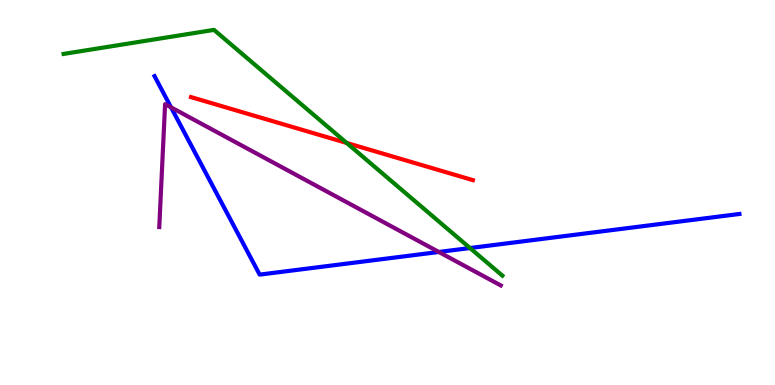[{'lines': ['blue', 'red'], 'intersections': []}, {'lines': ['green', 'red'], 'intersections': [{'x': 4.47, 'y': 6.29}]}, {'lines': ['purple', 'red'], 'intersections': []}, {'lines': ['blue', 'green'], 'intersections': [{'x': 6.06, 'y': 3.56}]}, {'lines': ['blue', 'purple'], 'intersections': [{'x': 2.21, 'y': 7.21}, {'x': 5.66, 'y': 3.46}]}, {'lines': ['green', 'purple'], 'intersections': []}]